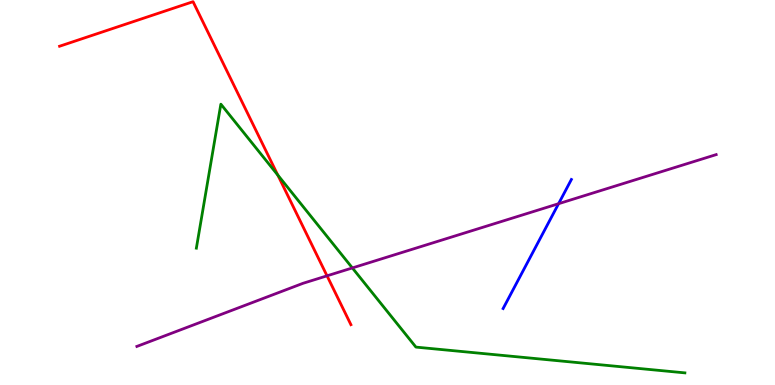[{'lines': ['blue', 'red'], 'intersections': []}, {'lines': ['green', 'red'], 'intersections': [{'x': 3.58, 'y': 5.45}]}, {'lines': ['purple', 'red'], 'intersections': [{'x': 4.22, 'y': 2.84}]}, {'lines': ['blue', 'green'], 'intersections': []}, {'lines': ['blue', 'purple'], 'intersections': [{'x': 7.21, 'y': 4.71}]}, {'lines': ['green', 'purple'], 'intersections': [{'x': 4.55, 'y': 3.04}]}]